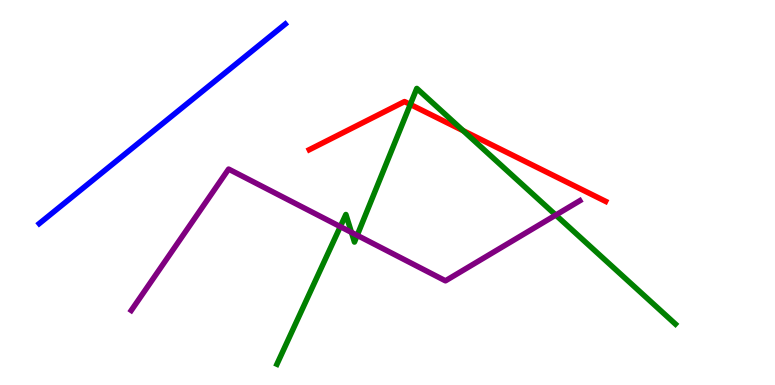[{'lines': ['blue', 'red'], 'intersections': []}, {'lines': ['green', 'red'], 'intersections': [{'x': 5.29, 'y': 7.29}, {'x': 5.98, 'y': 6.61}]}, {'lines': ['purple', 'red'], 'intersections': []}, {'lines': ['blue', 'green'], 'intersections': []}, {'lines': ['blue', 'purple'], 'intersections': []}, {'lines': ['green', 'purple'], 'intersections': [{'x': 4.39, 'y': 4.11}, {'x': 4.53, 'y': 3.96}, {'x': 4.61, 'y': 3.89}, {'x': 7.17, 'y': 4.41}]}]